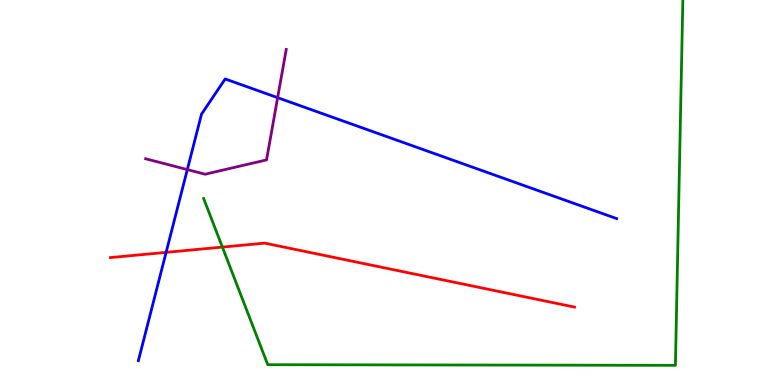[{'lines': ['blue', 'red'], 'intersections': [{'x': 2.14, 'y': 3.45}]}, {'lines': ['green', 'red'], 'intersections': [{'x': 2.87, 'y': 3.58}]}, {'lines': ['purple', 'red'], 'intersections': []}, {'lines': ['blue', 'green'], 'intersections': []}, {'lines': ['blue', 'purple'], 'intersections': [{'x': 2.42, 'y': 5.6}, {'x': 3.58, 'y': 7.46}]}, {'lines': ['green', 'purple'], 'intersections': []}]